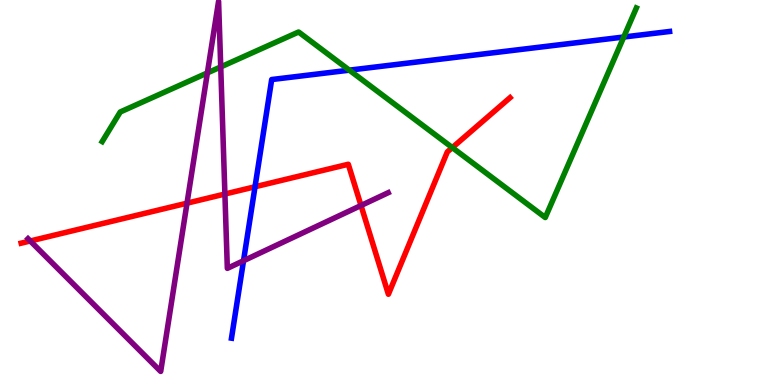[{'lines': ['blue', 'red'], 'intersections': [{'x': 3.29, 'y': 5.15}]}, {'lines': ['green', 'red'], 'intersections': [{'x': 5.84, 'y': 6.17}]}, {'lines': ['purple', 'red'], 'intersections': [{'x': 0.39, 'y': 3.74}, {'x': 2.41, 'y': 4.72}, {'x': 2.9, 'y': 4.96}, {'x': 4.66, 'y': 4.66}]}, {'lines': ['blue', 'green'], 'intersections': [{'x': 4.51, 'y': 8.18}, {'x': 8.05, 'y': 9.04}]}, {'lines': ['blue', 'purple'], 'intersections': [{'x': 3.14, 'y': 3.23}]}, {'lines': ['green', 'purple'], 'intersections': [{'x': 2.68, 'y': 8.11}, {'x': 2.85, 'y': 8.26}]}]